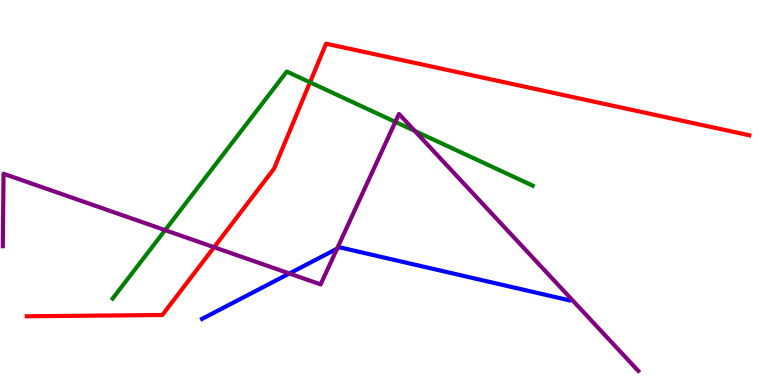[{'lines': ['blue', 'red'], 'intersections': []}, {'lines': ['green', 'red'], 'intersections': [{'x': 4.0, 'y': 7.86}]}, {'lines': ['purple', 'red'], 'intersections': [{'x': 2.76, 'y': 3.58}]}, {'lines': ['blue', 'green'], 'intersections': []}, {'lines': ['blue', 'purple'], 'intersections': [{'x': 3.73, 'y': 2.9}, {'x': 4.35, 'y': 3.54}]}, {'lines': ['green', 'purple'], 'intersections': [{'x': 2.13, 'y': 4.02}, {'x': 5.1, 'y': 6.83}, {'x': 5.35, 'y': 6.6}]}]